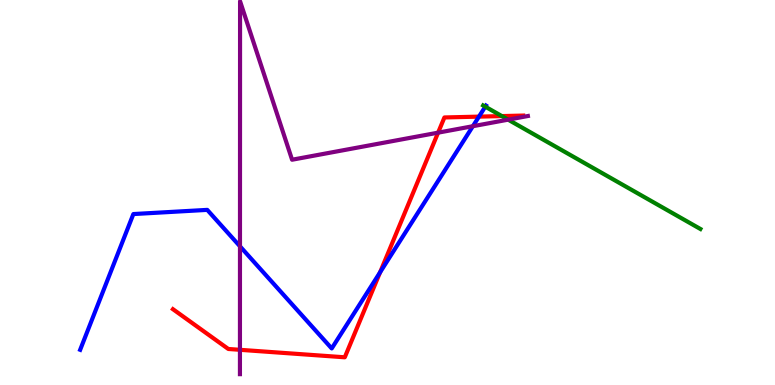[{'lines': ['blue', 'red'], 'intersections': [{'x': 4.9, 'y': 2.93}, {'x': 6.18, 'y': 6.97}]}, {'lines': ['green', 'red'], 'intersections': [{'x': 6.48, 'y': 6.98}]}, {'lines': ['purple', 'red'], 'intersections': [{'x': 3.1, 'y': 0.914}, {'x': 5.65, 'y': 6.55}]}, {'lines': ['blue', 'green'], 'intersections': [{'x': 6.26, 'y': 7.23}]}, {'lines': ['blue', 'purple'], 'intersections': [{'x': 3.1, 'y': 3.6}, {'x': 6.1, 'y': 6.72}]}, {'lines': ['green', 'purple'], 'intersections': [{'x': 6.56, 'y': 6.89}]}]